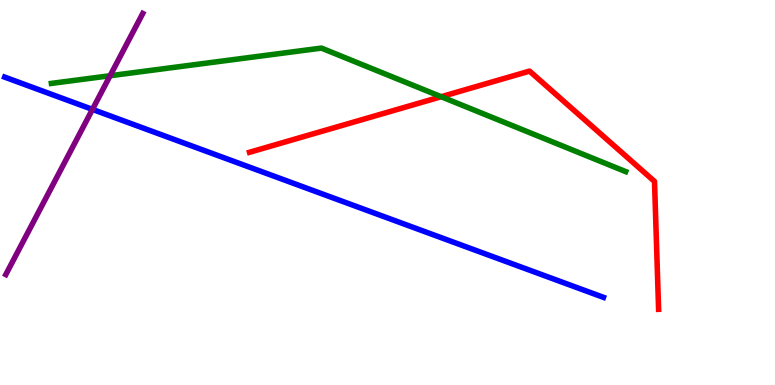[{'lines': ['blue', 'red'], 'intersections': []}, {'lines': ['green', 'red'], 'intersections': [{'x': 5.69, 'y': 7.49}]}, {'lines': ['purple', 'red'], 'intersections': []}, {'lines': ['blue', 'green'], 'intersections': []}, {'lines': ['blue', 'purple'], 'intersections': [{'x': 1.19, 'y': 7.16}]}, {'lines': ['green', 'purple'], 'intersections': [{'x': 1.42, 'y': 8.03}]}]